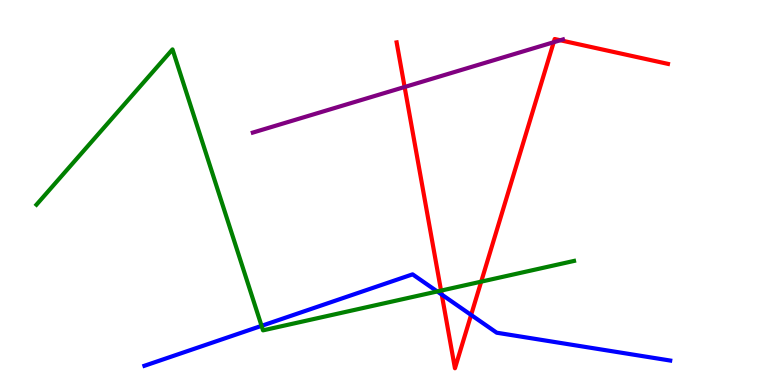[{'lines': ['blue', 'red'], 'intersections': [{'x': 5.7, 'y': 2.35}, {'x': 6.08, 'y': 1.82}]}, {'lines': ['green', 'red'], 'intersections': [{'x': 5.69, 'y': 2.45}, {'x': 6.21, 'y': 2.68}]}, {'lines': ['purple', 'red'], 'intersections': [{'x': 5.22, 'y': 7.74}, {'x': 7.14, 'y': 8.9}, {'x': 7.23, 'y': 8.95}]}, {'lines': ['blue', 'green'], 'intersections': [{'x': 3.38, 'y': 1.54}, {'x': 5.64, 'y': 2.43}]}, {'lines': ['blue', 'purple'], 'intersections': []}, {'lines': ['green', 'purple'], 'intersections': []}]